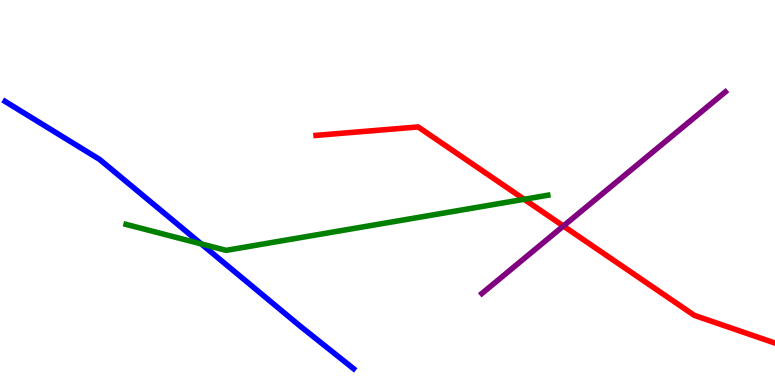[{'lines': ['blue', 'red'], 'intersections': []}, {'lines': ['green', 'red'], 'intersections': [{'x': 6.76, 'y': 4.82}]}, {'lines': ['purple', 'red'], 'intersections': [{'x': 7.27, 'y': 4.13}]}, {'lines': ['blue', 'green'], 'intersections': [{'x': 2.6, 'y': 3.67}]}, {'lines': ['blue', 'purple'], 'intersections': []}, {'lines': ['green', 'purple'], 'intersections': []}]